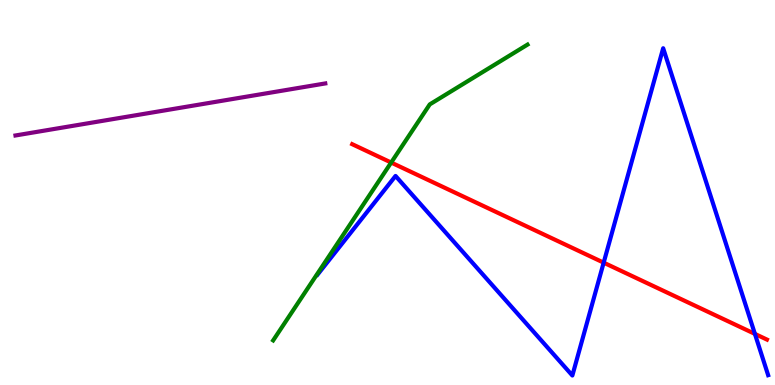[{'lines': ['blue', 'red'], 'intersections': [{'x': 7.79, 'y': 3.18}, {'x': 9.74, 'y': 1.33}]}, {'lines': ['green', 'red'], 'intersections': [{'x': 5.05, 'y': 5.78}]}, {'lines': ['purple', 'red'], 'intersections': []}, {'lines': ['blue', 'green'], 'intersections': []}, {'lines': ['blue', 'purple'], 'intersections': []}, {'lines': ['green', 'purple'], 'intersections': []}]